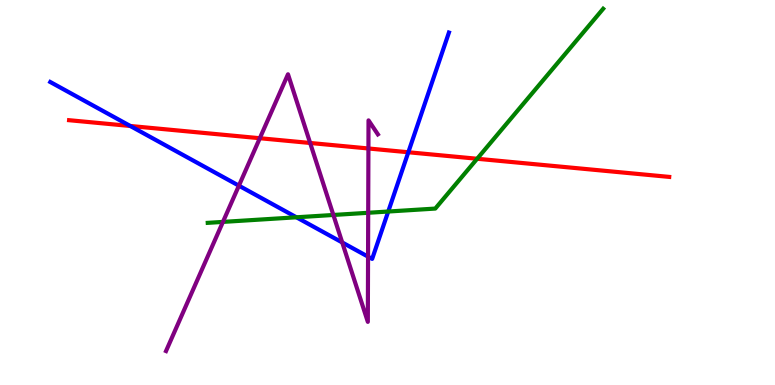[{'lines': ['blue', 'red'], 'intersections': [{'x': 1.68, 'y': 6.73}, {'x': 5.27, 'y': 6.05}]}, {'lines': ['green', 'red'], 'intersections': [{'x': 6.16, 'y': 5.88}]}, {'lines': ['purple', 'red'], 'intersections': [{'x': 3.35, 'y': 6.41}, {'x': 4.0, 'y': 6.29}, {'x': 4.75, 'y': 6.14}]}, {'lines': ['blue', 'green'], 'intersections': [{'x': 3.82, 'y': 4.36}, {'x': 5.01, 'y': 4.51}]}, {'lines': ['blue', 'purple'], 'intersections': [{'x': 3.08, 'y': 5.18}, {'x': 4.42, 'y': 3.7}, {'x': 4.75, 'y': 3.33}]}, {'lines': ['green', 'purple'], 'intersections': [{'x': 2.88, 'y': 4.24}, {'x': 4.3, 'y': 4.42}, {'x': 4.75, 'y': 4.47}]}]